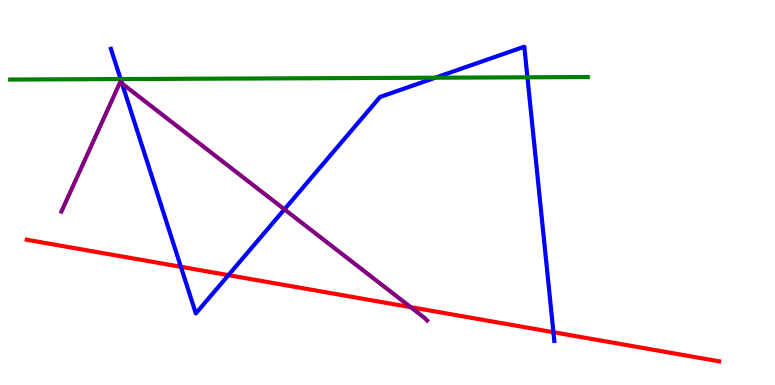[{'lines': ['blue', 'red'], 'intersections': [{'x': 2.33, 'y': 3.07}, {'x': 2.95, 'y': 2.85}, {'x': 7.14, 'y': 1.37}]}, {'lines': ['green', 'red'], 'intersections': []}, {'lines': ['purple', 'red'], 'intersections': [{'x': 5.3, 'y': 2.02}]}, {'lines': ['blue', 'green'], 'intersections': [{'x': 1.56, 'y': 7.95}, {'x': 5.62, 'y': 7.98}, {'x': 6.81, 'y': 7.99}]}, {'lines': ['blue', 'purple'], 'intersections': [{'x': 1.57, 'y': 7.83}, {'x': 3.67, 'y': 4.56}]}, {'lines': ['green', 'purple'], 'intersections': []}]